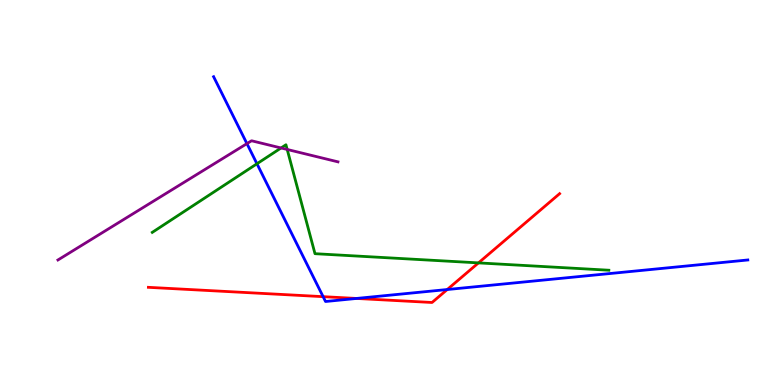[{'lines': ['blue', 'red'], 'intersections': [{'x': 4.17, 'y': 2.29}, {'x': 4.6, 'y': 2.25}, {'x': 5.77, 'y': 2.48}]}, {'lines': ['green', 'red'], 'intersections': [{'x': 6.17, 'y': 3.17}]}, {'lines': ['purple', 'red'], 'intersections': []}, {'lines': ['blue', 'green'], 'intersections': [{'x': 3.32, 'y': 5.75}]}, {'lines': ['blue', 'purple'], 'intersections': [{'x': 3.19, 'y': 6.27}]}, {'lines': ['green', 'purple'], 'intersections': [{'x': 3.63, 'y': 6.16}, {'x': 3.71, 'y': 6.12}]}]